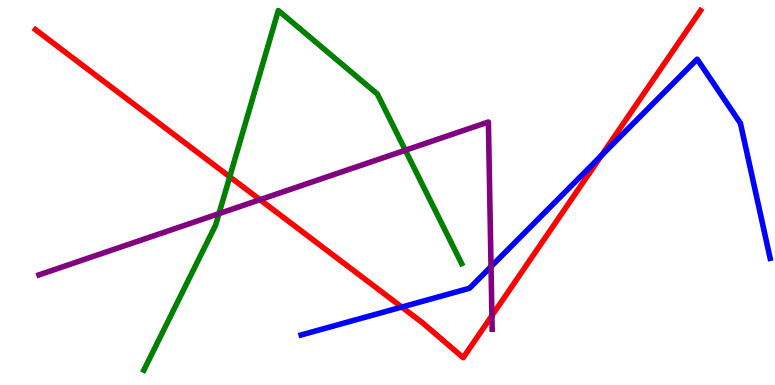[{'lines': ['blue', 'red'], 'intersections': [{'x': 5.18, 'y': 2.02}, {'x': 7.76, 'y': 5.96}]}, {'lines': ['green', 'red'], 'intersections': [{'x': 2.96, 'y': 5.41}]}, {'lines': ['purple', 'red'], 'intersections': [{'x': 3.35, 'y': 4.81}, {'x': 6.35, 'y': 1.8}]}, {'lines': ['blue', 'green'], 'intersections': []}, {'lines': ['blue', 'purple'], 'intersections': [{'x': 6.34, 'y': 3.08}]}, {'lines': ['green', 'purple'], 'intersections': [{'x': 2.83, 'y': 4.45}, {'x': 5.23, 'y': 6.1}]}]